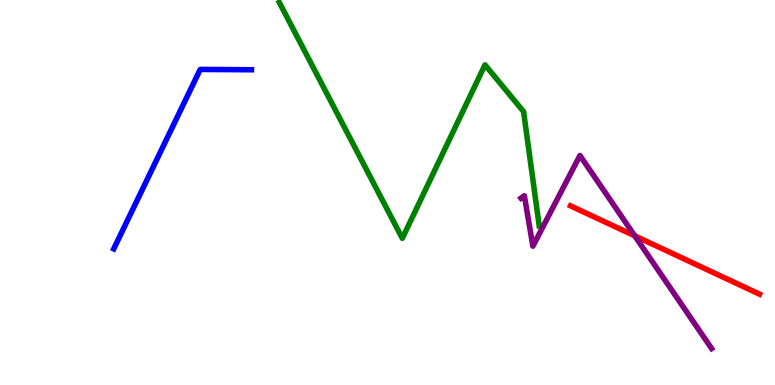[{'lines': ['blue', 'red'], 'intersections': []}, {'lines': ['green', 'red'], 'intersections': []}, {'lines': ['purple', 'red'], 'intersections': [{'x': 8.19, 'y': 3.87}]}, {'lines': ['blue', 'green'], 'intersections': []}, {'lines': ['blue', 'purple'], 'intersections': []}, {'lines': ['green', 'purple'], 'intersections': []}]